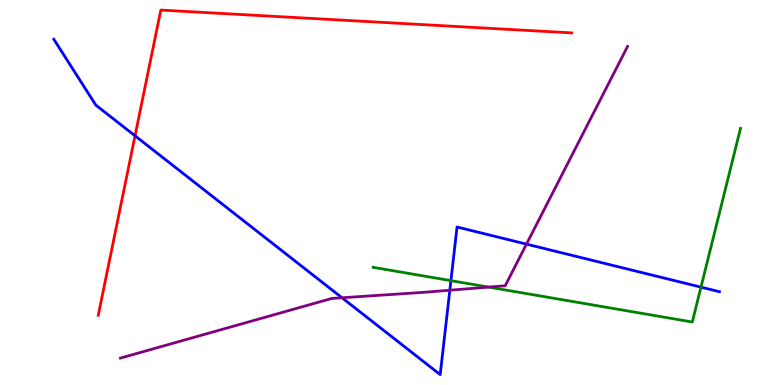[{'lines': ['blue', 'red'], 'intersections': [{'x': 1.74, 'y': 6.47}]}, {'lines': ['green', 'red'], 'intersections': []}, {'lines': ['purple', 'red'], 'intersections': []}, {'lines': ['blue', 'green'], 'intersections': [{'x': 5.82, 'y': 2.71}, {'x': 9.04, 'y': 2.54}]}, {'lines': ['blue', 'purple'], 'intersections': [{'x': 4.41, 'y': 2.27}, {'x': 5.8, 'y': 2.46}, {'x': 6.79, 'y': 3.66}]}, {'lines': ['green', 'purple'], 'intersections': [{'x': 6.3, 'y': 2.54}]}]